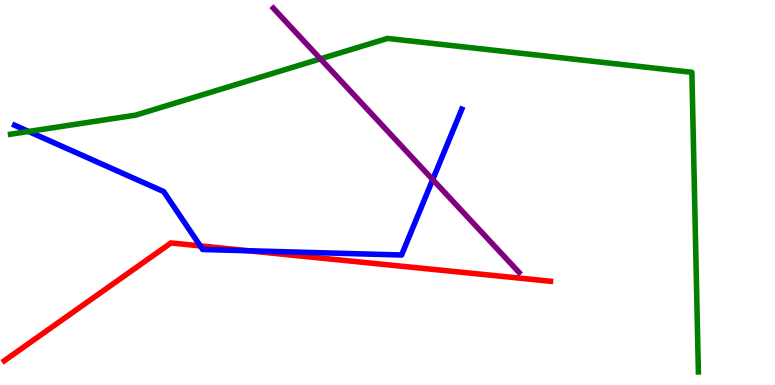[{'lines': ['blue', 'red'], 'intersections': [{'x': 2.58, 'y': 3.61}, {'x': 3.21, 'y': 3.49}]}, {'lines': ['green', 'red'], 'intersections': []}, {'lines': ['purple', 'red'], 'intersections': []}, {'lines': ['blue', 'green'], 'intersections': [{'x': 0.369, 'y': 6.59}]}, {'lines': ['blue', 'purple'], 'intersections': [{'x': 5.58, 'y': 5.34}]}, {'lines': ['green', 'purple'], 'intersections': [{'x': 4.13, 'y': 8.47}]}]